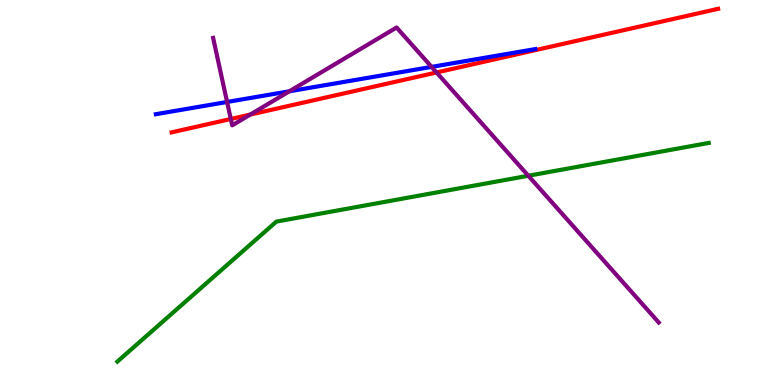[{'lines': ['blue', 'red'], 'intersections': []}, {'lines': ['green', 'red'], 'intersections': []}, {'lines': ['purple', 'red'], 'intersections': [{'x': 2.98, 'y': 6.91}, {'x': 3.23, 'y': 7.02}, {'x': 5.63, 'y': 8.12}]}, {'lines': ['blue', 'green'], 'intersections': []}, {'lines': ['blue', 'purple'], 'intersections': [{'x': 2.93, 'y': 7.35}, {'x': 3.73, 'y': 7.63}, {'x': 5.57, 'y': 8.26}]}, {'lines': ['green', 'purple'], 'intersections': [{'x': 6.82, 'y': 5.43}]}]